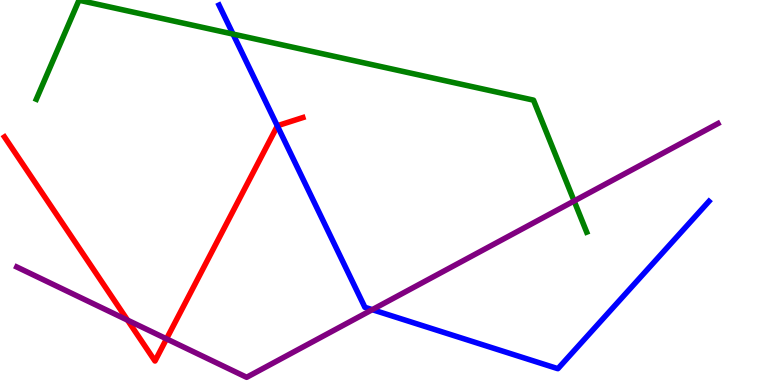[{'lines': ['blue', 'red'], 'intersections': [{'x': 3.58, 'y': 6.73}]}, {'lines': ['green', 'red'], 'intersections': []}, {'lines': ['purple', 'red'], 'intersections': [{'x': 1.65, 'y': 1.68}, {'x': 2.15, 'y': 1.2}]}, {'lines': ['blue', 'green'], 'intersections': [{'x': 3.01, 'y': 9.11}]}, {'lines': ['blue', 'purple'], 'intersections': [{'x': 4.8, 'y': 1.96}]}, {'lines': ['green', 'purple'], 'intersections': [{'x': 7.41, 'y': 4.78}]}]